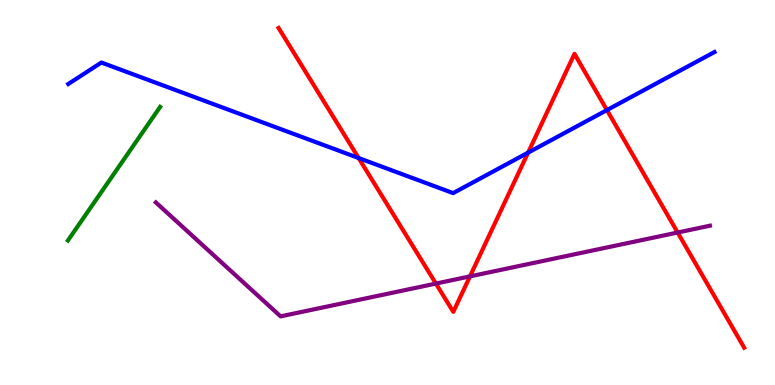[{'lines': ['blue', 'red'], 'intersections': [{'x': 4.63, 'y': 5.9}, {'x': 6.81, 'y': 6.04}, {'x': 7.83, 'y': 7.14}]}, {'lines': ['green', 'red'], 'intersections': []}, {'lines': ['purple', 'red'], 'intersections': [{'x': 5.62, 'y': 2.63}, {'x': 6.06, 'y': 2.82}, {'x': 8.74, 'y': 3.96}]}, {'lines': ['blue', 'green'], 'intersections': []}, {'lines': ['blue', 'purple'], 'intersections': []}, {'lines': ['green', 'purple'], 'intersections': []}]